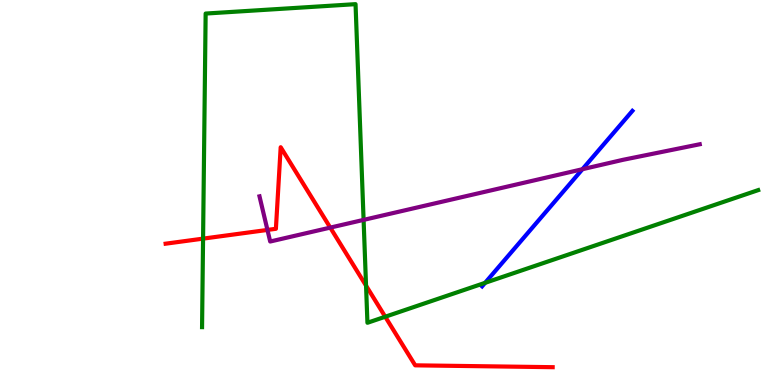[{'lines': ['blue', 'red'], 'intersections': []}, {'lines': ['green', 'red'], 'intersections': [{'x': 2.62, 'y': 3.8}, {'x': 4.72, 'y': 2.58}, {'x': 4.97, 'y': 1.77}]}, {'lines': ['purple', 'red'], 'intersections': [{'x': 3.45, 'y': 4.03}, {'x': 4.26, 'y': 4.09}]}, {'lines': ['blue', 'green'], 'intersections': [{'x': 6.26, 'y': 2.65}]}, {'lines': ['blue', 'purple'], 'intersections': [{'x': 7.52, 'y': 5.6}]}, {'lines': ['green', 'purple'], 'intersections': [{'x': 4.69, 'y': 4.29}]}]